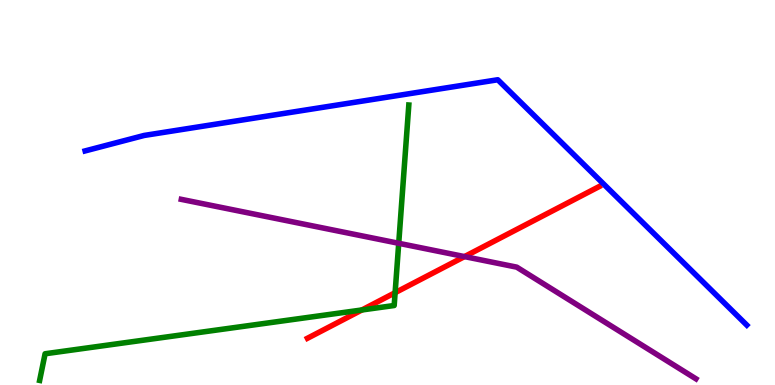[{'lines': ['blue', 'red'], 'intersections': []}, {'lines': ['green', 'red'], 'intersections': [{'x': 4.67, 'y': 1.95}, {'x': 5.1, 'y': 2.4}]}, {'lines': ['purple', 'red'], 'intersections': [{'x': 5.99, 'y': 3.34}]}, {'lines': ['blue', 'green'], 'intersections': []}, {'lines': ['blue', 'purple'], 'intersections': []}, {'lines': ['green', 'purple'], 'intersections': [{'x': 5.14, 'y': 3.68}]}]